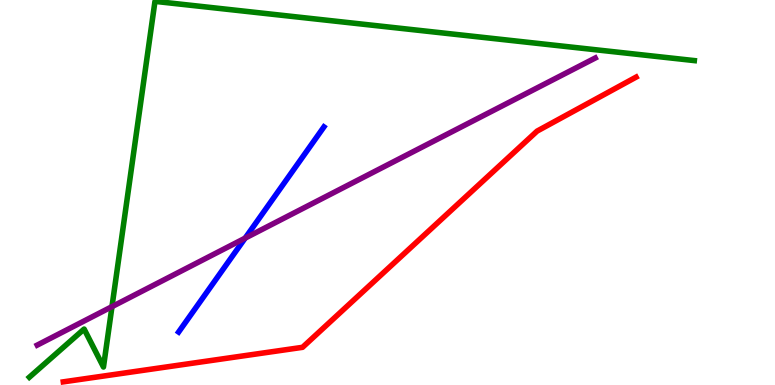[{'lines': ['blue', 'red'], 'intersections': []}, {'lines': ['green', 'red'], 'intersections': []}, {'lines': ['purple', 'red'], 'intersections': []}, {'lines': ['blue', 'green'], 'intersections': []}, {'lines': ['blue', 'purple'], 'intersections': [{'x': 3.16, 'y': 3.81}]}, {'lines': ['green', 'purple'], 'intersections': [{'x': 1.44, 'y': 2.04}]}]